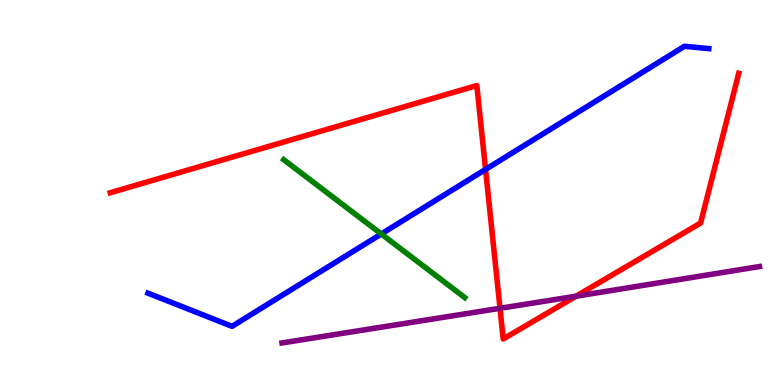[{'lines': ['blue', 'red'], 'intersections': [{'x': 6.27, 'y': 5.6}]}, {'lines': ['green', 'red'], 'intersections': []}, {'lines': ['purple', 'red'], 'intersections': [{'x': 6.45, 'y': 1.99}, {'x': 7.43, 'y': 2.31}]}, {'lines': ['blue', 'green'], 'intersections': [{'x': 4.92, 'y': 3.92}]}, {'lines': ['blue', 'purple'], 'intersections': []}, {'lines': ['green', 'purple'], 'intersections': []}]